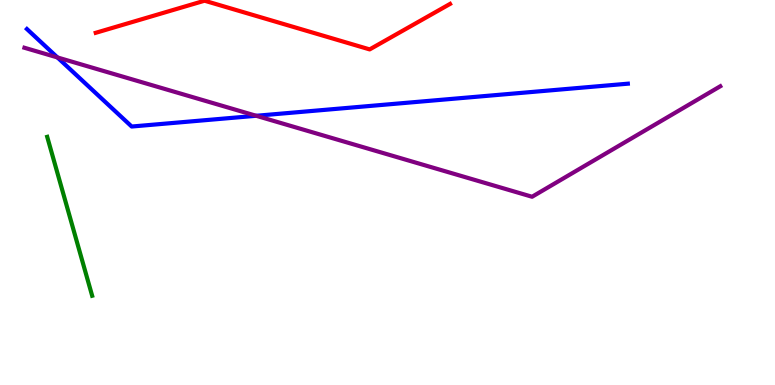[{'lines': ['blue', 'red'], 'intersections': []}, {'lines': ['green', 'red'], 'intersections': []}, {'lines': ['purple', 'red'], 'intersections': []}, {'lines': ['blue', 'green'], 'intersections': []}, {'lines': ['blue', 'purple'], 'intersections': [{'x': 0.741, 'y': 8.51}, {'x': 3.31, 'y': 6.99}]}, {'lines': ['green', 'purple'], 'intersections': []}]